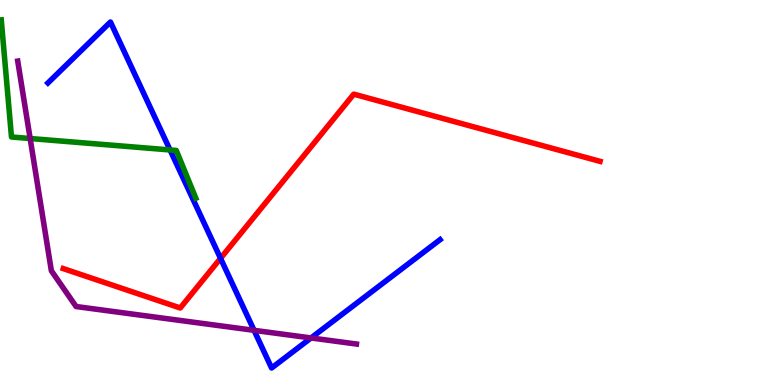[{'lines': ['blue', 'red'], 'intersections': [{'x': 2.85, 'y': 3.29}]}, {'lines': ['green', 'red'], 'intersections': []}, {'lines': ['purple', 'red'], 'intersections': []}, {'lines': ['blue', 'green'], 'intersections': [{'x': 2.19, 'y': 6.11}]}, {'lines': ['blue', 'purple'], 'intersections': [{'x': 3.28, 'y': 1.42}, {'x': 4.01, 'y': 1.22}]}, {'lines': ['green', 'purple'], 'intersections': [{'x': 0.389, 'y': 6.4}]}]